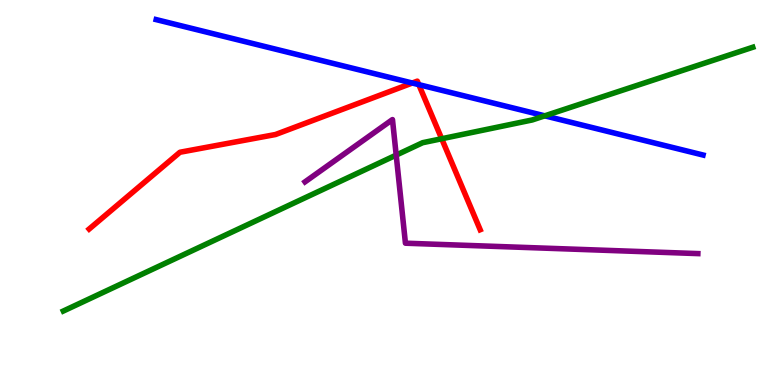[{'lines': ['blue', 'red'], 'intersections': [{'x': 5.32, 'y': 7.84}, {'x': 5.4, 'y': 7.8}]}, {'lines': ['green', 'red'], 'intersections': [{'x': 5.7, 'y': 6.4}]}, {'lines': ['purple', 'red'], 'intersections': []}, {'lines': ['blue', 'green'], 'intersections': [{'x': 7.03, 'y': 6.99}]}, {'lines': ['blue', 'purple'], 'intersections': []}, {'lines': ['green', 'purple'], 'intersections': [{'x': 5.11, 'y': 5.97}]}]